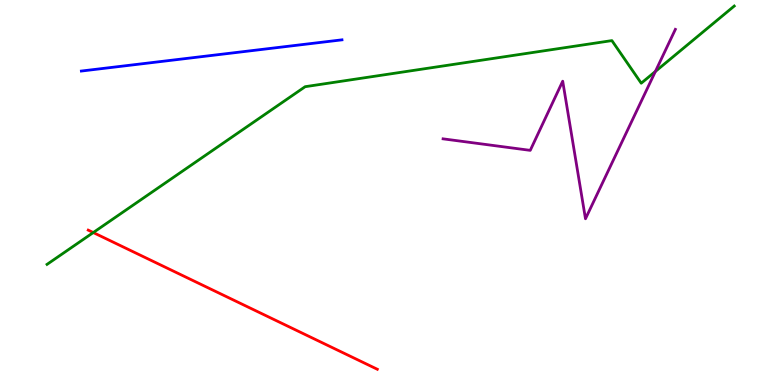[{'lines': ['blue', 'red'], 'intersections': []}, {'lines': ['green', 'red'], 'intersections': [{'x': 1.2, 'y': 3.96}]}, {'lines': ['purple', 'red'], 'intersections': []}, {'lines': ['blue', 'green'], 'intersections': []}, {'lines': ['blue', 'purple'], 'intersections': []}, {'lines': ['green', 'purple'], 'intersections': [{'x': 8.46, 'y': 8.14}]}]